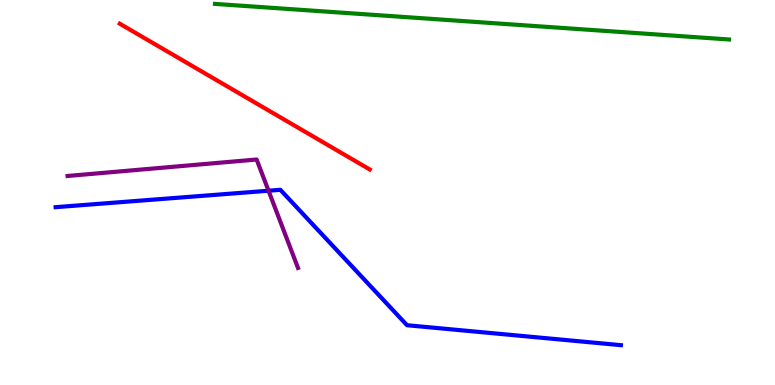[{'lines': ['blue', 'red'], 'intersections': []}, {'lines': ['green', 'red'], 'intersections': []}, {'lines': ['purple', 'red'], 'intersections': []}, {'lines': ['blue', 'green'], 'intersections': []}, {'lines': ['blue', 'purple'], 'intersections': [{'x': 3.47, 'y': 5.05}]}, {'lines': ['green', 'purple'], 'intersections': []}]